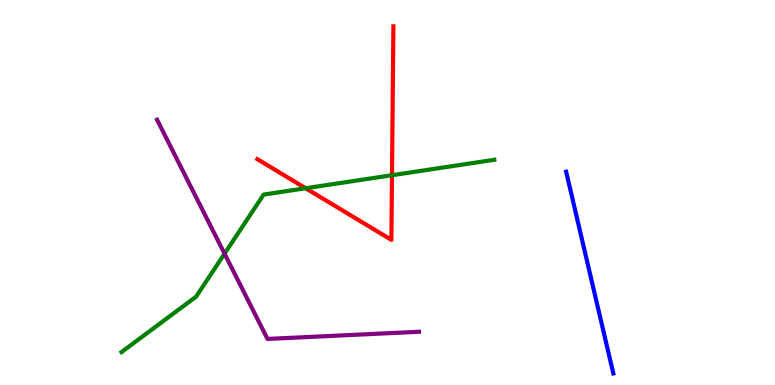[{'lines': ['blue', 'red'], 'intersections': []}, {'lines': ['green', 'red'], 'intersections': [{'x': 3.94, 'y': 5.11}, {'x': 5.06, 'y': 5.45}]}, {'lines': ['purple', 'red'], 'intersections': []}, {'lines': ['blue', 'green'], 'intersections': []}, {'lines': ['blue', 'purple'], 'intersections': []}, {'lines': ['green', 'purple'], 'intersections': [{'x': 2.9, 'y': 3.41}]}]